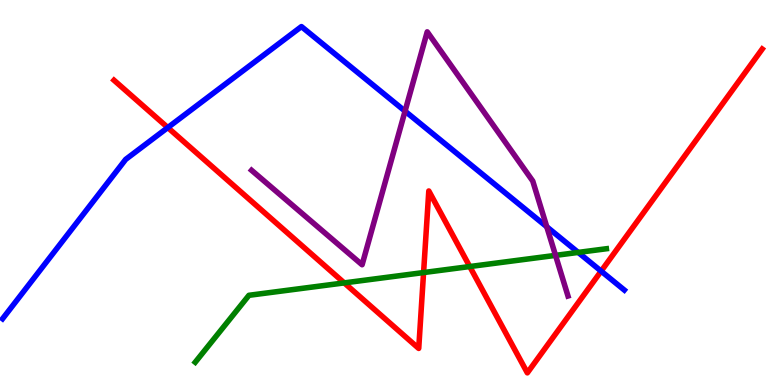[{'lines': ['blue', 'red'], 'intersections': [{'x': 2.17, 'y': 6.69}, {'x': 7.76, 'y': 2.96}]}, {'lines': ['green', 'red'], 'intersections': [{'x': 4.44, 'y': 2.65}, {'x': 5.47, 'y': 2.92}, {'x': 6.06, 'y': 3.08}]}, {'lines': ['purple', 'red'], 'intersections': []}, {'lines': ['blue', 'green'], 'intersections': [{'x': 7.46, 'y': 3.44}]}, {'lines': ['blue', 'purple'], 'intersections': [{'x': 5.23, 'y': 7.11}, {'x': 7.06, 'y': 4.11}]}, {'lines': ['green', 'purple'], 'intersections': [{'x': 7.17, 'y': 3.37}]}]